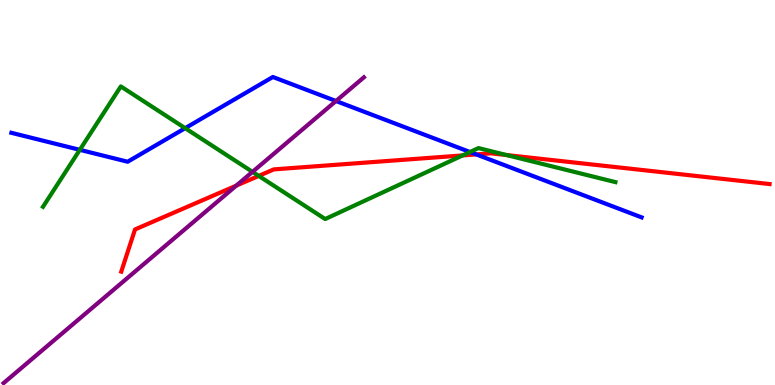[{'lines': ['blue', 'red'], 'intersections': [{'x': 6.14, 'y': 5.99}]}, {'lines': ['green', 'red'], 'intersections': [{'x': 3.34, 'y': 5.43}, {'x': 5.97, 'y': 5.96}, {'x': 6.54, 'y': 5.97}]}, {'lines': ['purple', 'red'], 'intersections': [{'x': 3.05, 'y': 5.18}]}, {'lines': ['blue', 'green'], 'intersections': [{'x': 1.03, 'y': 6.11}, {'x': 2.39, 'y': 6.67}, {'x': 6.06, 'y': 6.05}]}, {'lines': ['blue', 'purple'], 'intersections': [{'x': 4.34, 'y': 7.38}]}, {'lines': ['green', 'purple'], 'intersections': [{'x': 3.26, 'y': 5.54}]}]